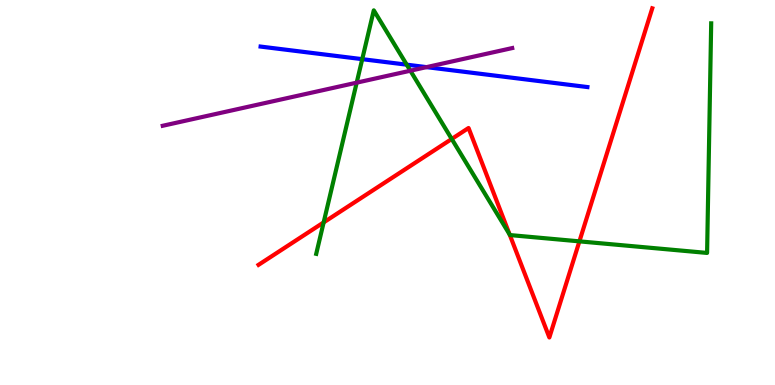[{'lines': ['blue', 'red'], 'intersections': []}, {'lines': ['green', 'red'], 'intersections': [{'x': 4.18, 'y': 4.22}, {'x': 5.83, 'y': 6.39}, {'x': 6.58, 'y': 3.91}, {'x': 7.48, 'y': 3.73}]}, {'lines': ['purple', 'red'], 'intersections': []}, {'lines': ['blue', 'green'], 'intersections': [{'x': 4.67, 'y': 8.46}, {'x': 5.25, 'y': 8.32}]}, {'lines': ['blue', 'purple'], 'intersections': [{'x': 5.5, 'y': 8.26}]}, {'lines': ['green', 'purple'], 'intersections': [{'x': 4.6, 'y': 7.85}, {'x': 5.3, 'y': 8.16}]}]